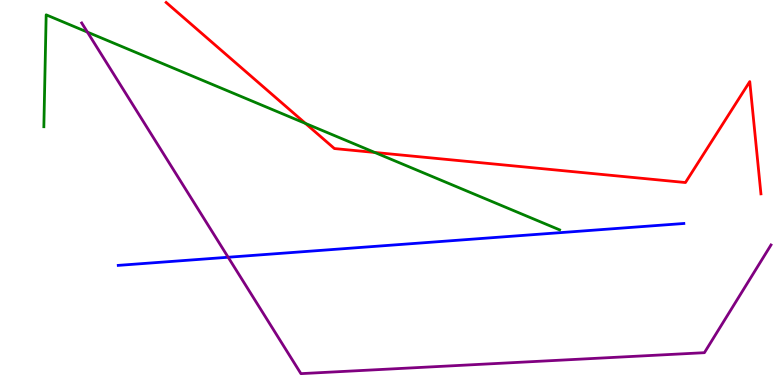[{'lines': ['blue', 'red'], 'intersections': []}, {'lines': ['green', 'red'], 'intersections': [{'x': 3.94, 'y': 6.79}, {'x': 4.84, 'y': 6.04}]}, {'lines': ['purple', 'red'], 'intersections': []}, {'lines': ['blue', 'green'], 'intersections': []}, {'lines': ['blue', 'purple'], 'intersections': [{'x': 2.94, 'y': 3.32}]}, {'lines': ['green', 'purple'], 'intersections': [{'x': 1.13, 'y': 9.17}]}]